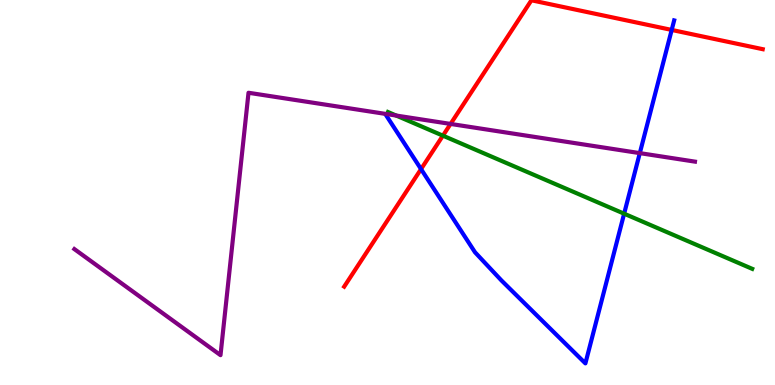[{'lines': ['blue', 'red'], 'intersections': [{'x': 5.43, 'y': 5.61}, {'x': 8.67, 'y': 9.22}]}, {'lines': ['green', 'red'], 'intersections': [{'x': 5.71, 'y': 6.48}]}, {'lines': ['purple', 'red'], 'intersections': [{'x': 5.81, 'y': 6.78}]}, {'lines': ['blue', 'green'], 'intersections': [{'x': 8.05, 'y': 4.45}]}, {'lines': ['blue', 'purple'], 'intersections': [{'x': 8.26, 'y': 6.02}]}, {'lines': ['green', 'purple'], 'intersections': [{'x': 5.11, 'y': 7.0}]}]